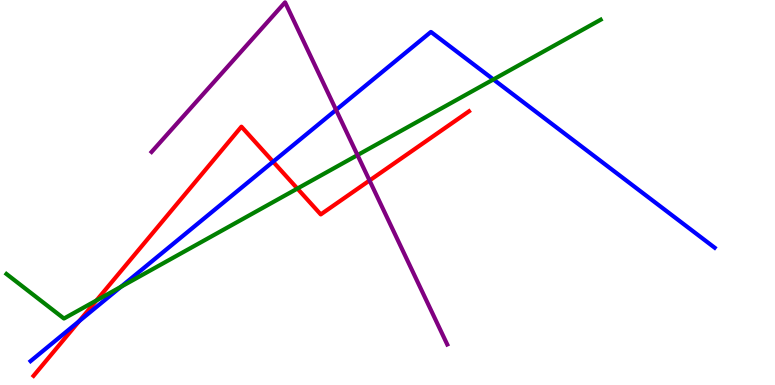[{'lines': ['blue', 'red'], 'intersections': [{'x': 1.02, 'y': 1.66}, {'x': 3.52, 'y': 5.8}]}, {'lines': ['green', 'red'], 'intersections': [{'x': 1.24, 'y': 2.2}, {'x': 3.84, 'y': 5.1}]}, {'lines': ['purple', 'red'], 'intersections': [{'x': 4.77, 'y': 5.31}]}, {'lines': ['blue', 'green'], 'intersections': [{'x': 1.56, 'y': 2.55}, {'x': 6.37, 'y': 7.94}]}, {'lines': ['blue', 'purple'], 'intersections': [{'x': 4.34, 'y': 7.15}]}, {'lines': ['green', 'purple'], 'intersections': [{'x': 4.61, 'y': 5.97}]}]